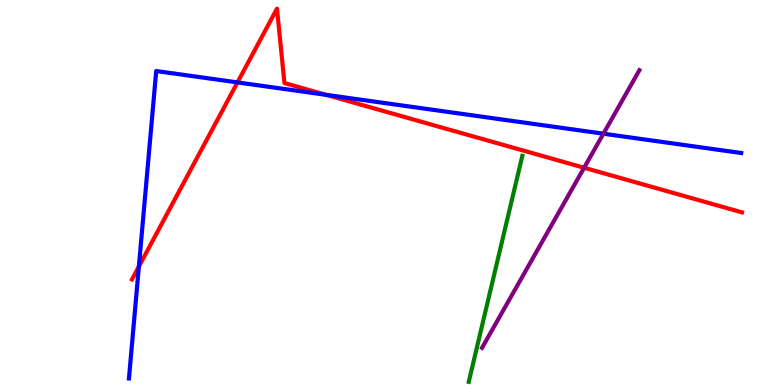[{'lines': ['blue', 'red'], 'intersections': [{'x': 1.79, 'y': 3.08}, {'x': 3.06, 'y': 7.86}, {'x': 4.21, 'y': 7.54}]}, {'lines': ['green', 'red'], 'intersections': []}, {'lines': ['purple', 'red'], 'intersections': [{'x': 7.54, 'y': 5.64}]}, {'lines': ['blue', 'green'], 'intersections': []}, {'lines': ['blue', 'purple'], 'intersections': [{'x': 7.79, 'y': 6.53}]}, {'lines': ['green', 'purple'], 'intersections': []}]